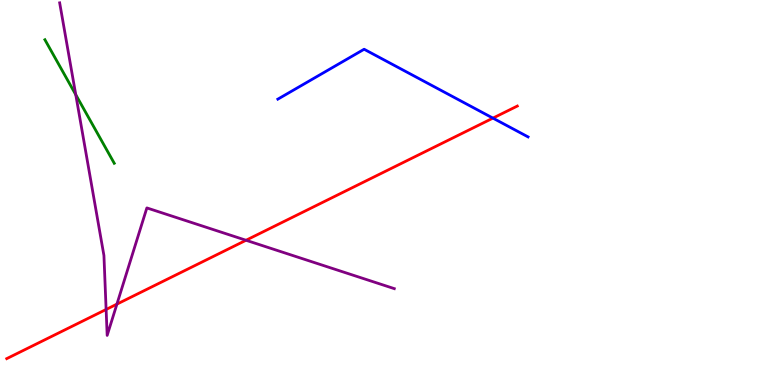[{'lines': ['blue', 'red'], 'intersections': [{'x': 6.36, 'y': 6.93}]}, {'lines': ['green', 'red'], 'intersections': []}, {'lines': ['purple', 'red'], 'intersections': [{'x': 1.37, 'y': 1.96}, {'x': 1.51, 'y': 2.1}, {'x': 3.17, 'y': 3.76}]}, {'lines': ['blue', 'green'], 'intersections': []}, {'lines': ['blue', 'purple'], 'intersections': []}, {'lines': ['green', 'purple'], 'intersections': [{'x': 0.978, 'y': 7.54}]}]